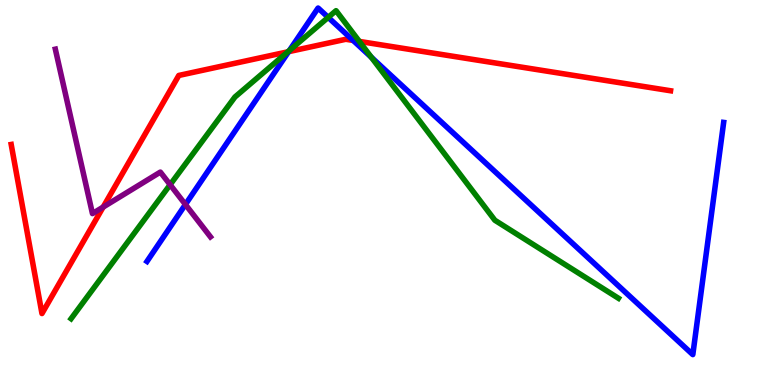[{'lines': ['blue', 'red'], 'intersections': [{'x': 3.72, 'y': 8.66}, {'x': 4.56, 'y': 8.95}]}, {'lines': ['green', 'red'], 'intersections': [{'x': 3.71, 'y': 8.65}, {'x': 4.64, 'y': 8.92}]}, {'lines': ['purple', 'red'], 'intersections': [{'x': 1.33, 'y': 4.62}]}, {'lines': ['blue', 'green'], 'intersections': [{'x': 3.73, 'y': 8.69}, {'x': 4.23, 'y': 9.55}, {'x': 4.79, 'y': 8.51}]}, {'lines': ['blue', 'purple'], 'intersections': [{'x': 2.39, 'y': 4.69}]}, {'lines': ['green', 'purple'], 'intersections': [{'x': 2.2, 'y': 5.2}]}]